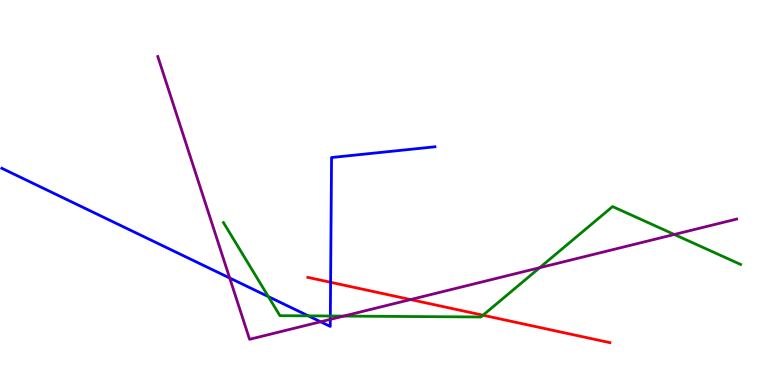[{'lines': ['blue', 'red'], 'intersections': [{'x': 4.27, 'y': 2.67}]}, {'lines': ['green', 'red'], 'intersections': [{'x': 6.23, 'y': 1.81}]}, {'lines': ['purple', 'red'], 'intersections': [{'x': 5.3, 'y': 2.22}]}, {'lines': ['blue', 'green'], 'intersections': [{'x': 3.46, 'y': 2.3}, {'x': 3.98, 'y': 1.8}, {'x': 4.26, 'y': 1.79}]}, {'lines': ['blue', 'purple'], 'intersections': [{'x': 2.96, 'y': 2.78}, {'x': 4.14, 'y': 1.64}, {'x': 4.26, 'y': 1.7}]}, {'lines': ['green', 'purple'], 'intersections': [{'x': 4.43, 'y': 1.79}, {'x': 6.96, 'y': 3.05}, {'x': 8.7, 'y': 3.91}]}]